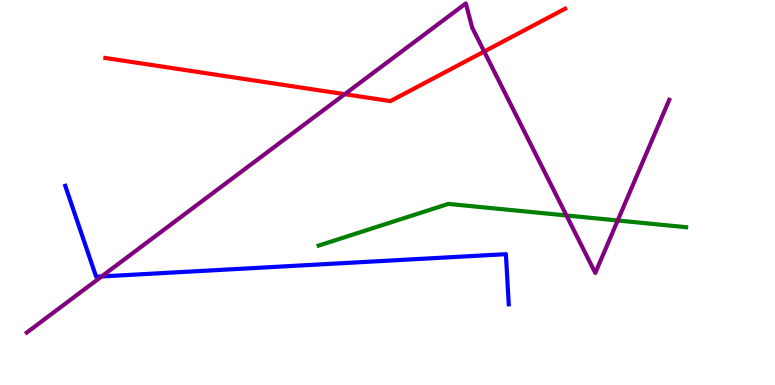[{'lines': ['blue', 'red'], 'intersections': []}, {'lines': ['green', 'red'], 'intersections': []}, {'lines': ['purple', 'red'], 'intersections': [{'x': 4.45, 'y': 7.55}, {'x': 6.25, 'y': 8.66}]}, {'lines': ['blue', 'green'], 'intersections': []}, {'lines': ['blue', 'purple'], 'intersections': [{'x': 1.31, 'y': 2.82}]}, {'lines': ['green', 'purple'], 'intersections': [{'x': 7.31, 'y': 4.4}, {'x': 7.97, 'y': 4.27}]}]